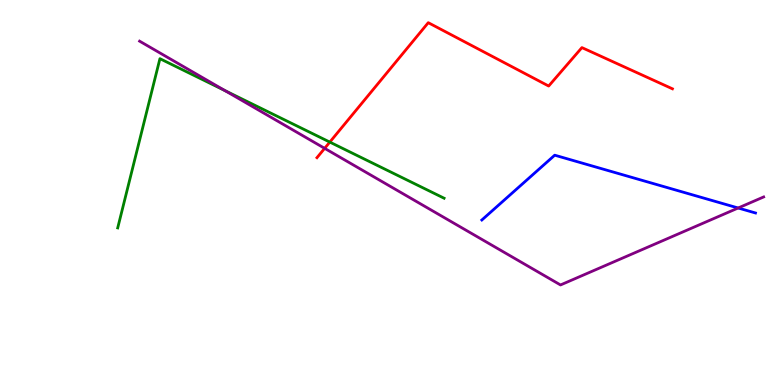[{'lines': ['blue', 'red'], 'intersections': []}, {'lines': ['green', 'red'], 'intersections': [{'x': 4.26, 'y': 6.31}]}, {'lines': ['purple', 'red'], 'intersections': [{'x': 4.19, 'y': 6.15}]}, {'lines': ['blue', 'green'], 'intersections': []}, {'lines': ['blue', 'purple'], 'intersections': [{'x': 9.52, 'y': 4.6}]}, {'lines': ['green', 'purple'], 'intersections': [{'x': 2.9, 'y': 7.65}]}]